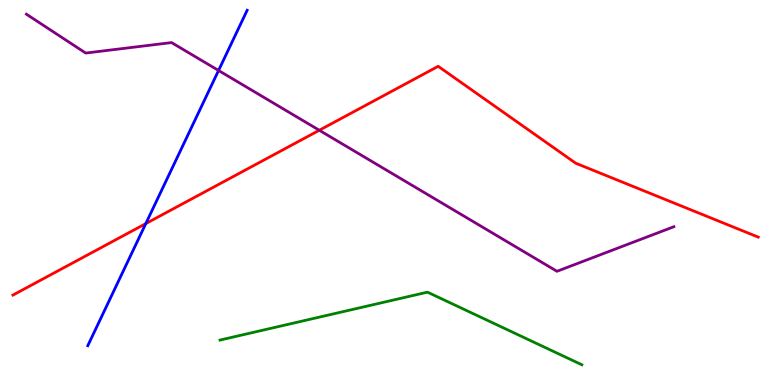[{'lines': ['blue', 'red'], 'intersections': [{'x': 1.88, 'y': 4.19}]}, {'lines': ['green', 'red'], 'intersections': []}, {'lines': ['purple', 'red'], 'intersections': [{'x': 4.12, 'y': 6.62}]}, {'lines': ['blue', 'green'], 'intersections': []}, {'lines': ['blue', 'purple'], 'intersections': [{'x': 2.82, 'y': 8.17}]}, {'lines': ['green', 'purple'], 'intersections': []}]